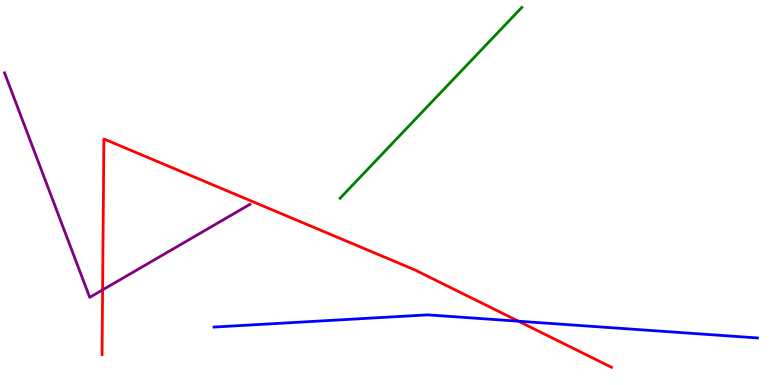[{'lines': ['blue', 'red'], 'intersections': [{'x': 6.69, 'y': 1.66}]}, {'lines': ['green', 'red'], 'intersections': []}, {'lines': ['purple', 'red'], 'intersections': [{'x': 1.32, 'y': 2.47}]}, {'lines': ['blue', 'green'], 'intersections': []}, {'lines': ['blue', 'purple'], 'intersections': []}, {'lines': ['green', 'purple'], 'intersections': []}]